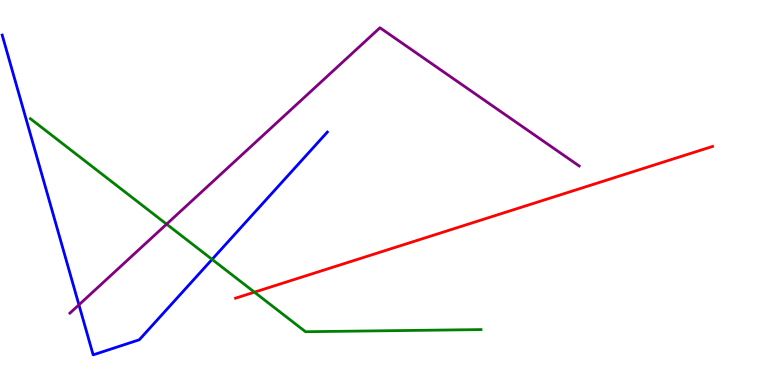[{'lines': ['blue', 'red'], 'intersections': []}, {'lines': ['green', 'red'], 'intersections': [{'x': 3.28, 'y': 2.41}]}, {'lines': ['purple', 'red'], 'intersections': []}, {'lines': ['blue', 'green'], 'intersections': [{'x': 2.74, 'y': 3.26}]}, {'lines': ['blue', 'purple'], 'intersections': [{'x': 1.02, 'y': 2.08}]}, {'lines': ['green', 'purple'], 'intersections': [{'x': 2.15, 'y': 4.18}]}]